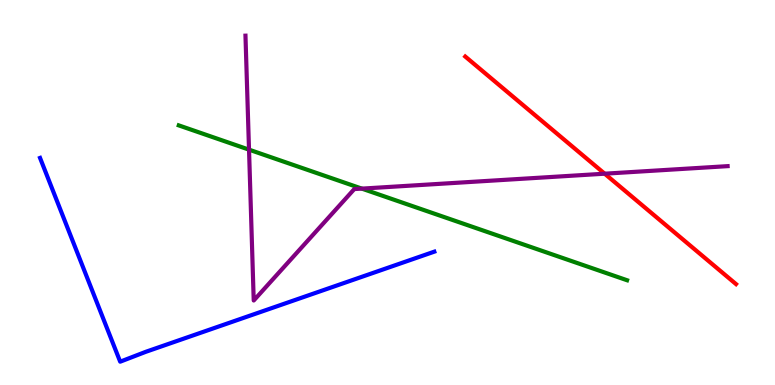[{'lines': ['blue', 'red'], 'intersections': []}, {'lines': ['green', 'red'], 'intersections': []}, {'lines': ['purple', 'red'], 'intersections': [{'x': 7.8, 'y': 5.49}]}, {'lines': ['blue', 'green'], 'intersections': []}, {'lines': ['blue', 'purple'], 'intersections': []}, {'lines': ['green', 'purple'], 'intersections': [{'x': 3.21, 'y': 6.11}, {'x': 4.67, 'y': 5.1}]}]